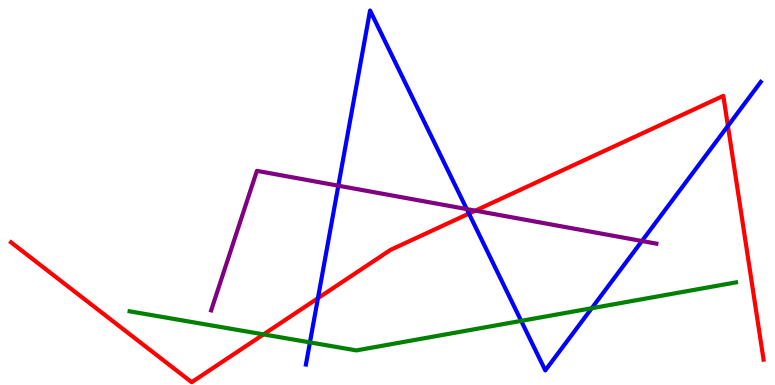[{'lines': ['blue', 'red'], 'intersections': [{'x': 4.1, 'y': 2.25}, {'x': 6.05, 'y': 4.45}, {'x': 9.39, 'y': 6.73}]}, {'lines': ['green', 'red'], 'intersections': [{'x': 3.4, 'y': 1.31}]}, {'lines': ['purple', 'red'], 'intersections': [{'x': 6.13, 'y': 4.53}]}, {'lines': ['blue', 'green'], 'intersections': [{'x': 4.0, 'y': 1.11}, {'x': 6.72, 'y': 1.67}, {'x': 7.64, 'y': 1.99}]}, {'lines': ['blue', 'purple'], 'intersections': [{'x': 4.37, 'y': 5.18}, {'x': 6.02, 'y': 4.57}, {'x': 8.28, 'y': 3.74}]}, {'lines': ['green', 'purple'], 'intersections': []}]